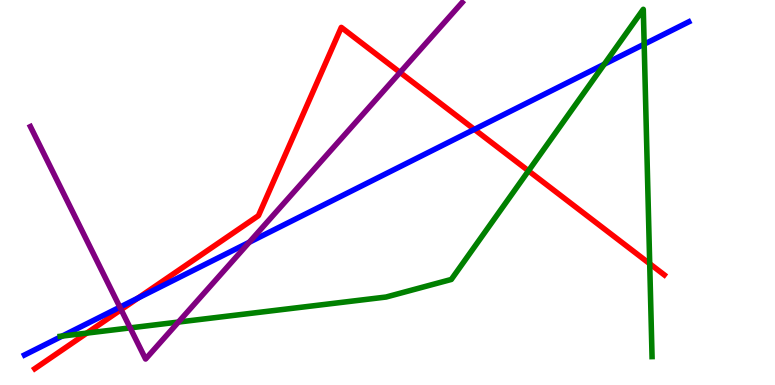[{'lines': ['blue', 'red'], 'intersections': [{'x': 1.78, 'y': 2.26}, {'x': 6.12, 'y': 6.64}]}, {'lines': ['green', 'red'], 'intersections': [{'x': 1.12, 'y': 1.35}, {'x': 6.82, 'y': 5.56}, {'x': 8.38, 'y': 3.15}]}, {'lines': ['purple', 'red'], 'intersections': [{'x': 1.56, 'y': 1.96}, {'x': 5.16, 'y': 8.12}]}, {'lines': ['blue', 'green'], 'intersections': [{'x': 0.803, 'y': 1.27}, {'x': 7.8, 'y': 8.33}, {'x': 8.31, 'y': 8.85}]}, {'lines': ['blue', 'purple'], 'intersections': [{'x': 1.55, 'y': 2.02}, {'x': 3.22, 'y': 3.71}]}, {'lines': ['green', 'purple'], 'intersections': [{'x': 1.68, 'y': 1.48}, {'x': 2.3, 'y': 1.63}]}]